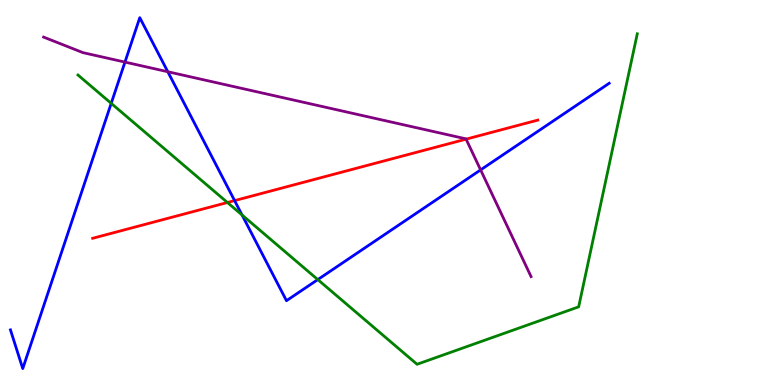[{'lines': ['blue', 'red'], 'intersections': [{'x': 3.03, 'y': 4.79}]}, {'lines': ['green', 'red'], 'intersections': [{'x': 2.93, 'y': 4.74}]}, {'lines': ['purple', 'red'], 'intersections': [{'x': 6.01, 'y': 6.39}]}, {'lines': ['blue', 'green'], 'intersections': [{'x': 1.43, 'y': 7.32}, {'x': 3.12, 'y': 4.42}, {'x': 4.1, 'y': 2.74}]}, {'lines': ['blue', 'purple'], 'intersections': [{'x': 1.61, 'y': 8.39}, {'x': 2.17, 'y': 8.14}, {'x': 6.2, 'y': 5.59}]}, {'lines': ['green', 'purple'], 'intersections': []}]